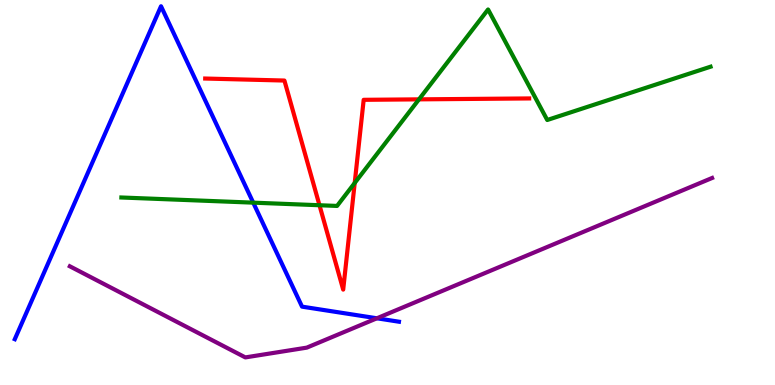[{'lines': ['blue', 'red'], 'intersections': []}, {'lines': ['green', 'red'], 'intersections': [{'x': 4.12, 'y': 4.67}, {'x': 4.58, 'y': 5.25}, {'x': 5.41, 'y': 7.42}]}, {'lines': ['purple', 'red'], 'intersections': []}, {'lines': ['blue', 'green'], 'intersections': [{'x': 3.27, 'y': 4.74}]}, {'lines': ['blue', 'purple'], 'intersections': [{'x': 4.86, 'y': 1.73}]}, {'lines': ['green', 'purple'], 'intersections': []}]